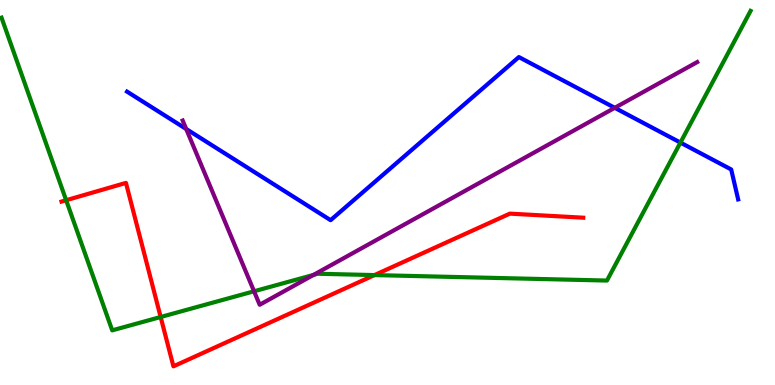[{'lines': ['blue', 'red'], 'intersections': []}, {'lines': ['green', 'red'], 'intersections': [{'x': 0.854, 'y': 4.8}, {'x': 2.07, 'y': 1.77}, {'x': 4.83, 'y': 2.85}]}, {'lines': ['purple', 'red'], 'intersections': []}, {'lines': ['blue', 'green'], 'intersections': [{'x': 8.78, 'y': 6.3}]}, {'lines': ['blue', 'purple'], 'intersections': [{'x': 2.4, 'y': 6.65}, {'x': 7.93, 'y': 7.2}]}, {'lines': ['green', 'purple'], 'intersections': [{'x': 3.28, 'y': 2.43}, {'x': 4.05, 'y': 2.86}]}]